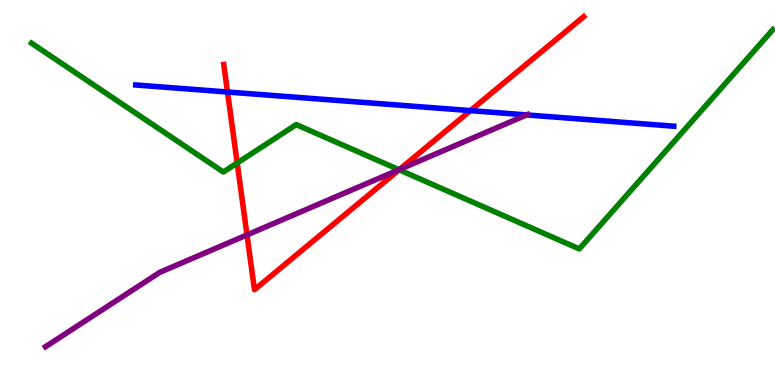[{'lines': ['blue', 'red'], 'intersections': [{'x': 2.94, 'y': 7.61}, {'x': 6.07, 'y': 7.13}]}, {'lines': ['green', 'red'], 'intersections': [{'x': 3.06, 'y': 5.77}, {'x': 5.15, 'y': 5.59}]}, {'lines': ['purple', 'red'], 'intersections': [{'x': 3.19, 'y': 3.9}, {'x': 5.15, 'y': 5.6}]}, {'lines': ['blue', 'green'], 'intersections': []}, {'lines': ['blue', 'purple'], 'intersections': [{'x': 6.8, 'y': 7.02}]}, {'lines': ['green', 'purple'], 'intersections': [{'x': 5.15, 'y': 5.59}]}]